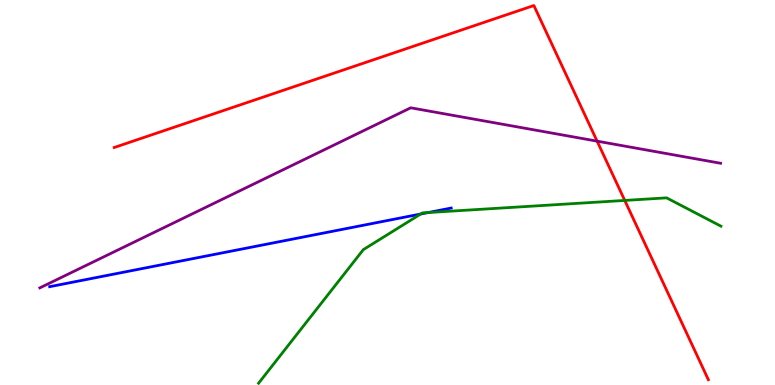[{'lines': ['blue', 'red'], 'intersections': []}, {'lines': ['green', 'red'], 'intersections': [{'x': 8.06, 'y': 4.79}]}, {'lines': ['purple', 'red'], 'intersections': [{'x': 7.7, 'y': 6.33}]}, {'lines': ['blue', 'green'], 'intersections': [{'x': 5.43, 'y': 4.44}, {'x': 5.53, 'y': 4.48}]}, {'lines': ['blue', 'purple'], 'intersections': []}, {'lines': ['green', 'purple'], 'intersections': []}]